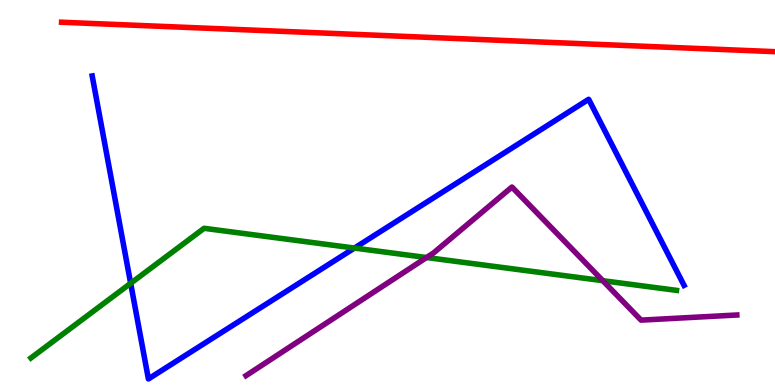[{'lines': ['blue', 'red'], 'intersections': []}, {'lines': ['green', 'red'], 'intersections': []}, {'lines': ['purple', 'red'], 'intersections': []}, {'lines': ['blue', 'green'], 'intersections': [{'x': 1.69, 'y': 2.64}, {'x': 4.57, 'y': 3.56}]}, {'lines': ['blue', 'purple'], 'intersections': []}, {'lines': ['green', 'purple'], 'intersections': [{'x': 5.5, 'y': 3.31}, {'x': 7.78, 'y': 2.71}]}]